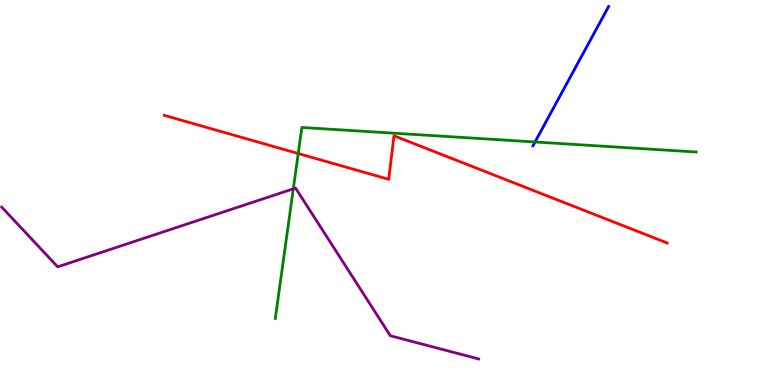[{'lines': ['blue', 'red'], 'intersections': []}, {'lines': ['green', 'red'], 'intersections': [{'x': 3.85, 'y': 6.01}]}, {'lines': ['purple', 'red'], 'intersections': []}, {'lines': ['blue', 'green'], 'intersections': [{'x': 6.9, 'y': 6.31}]}, {'lines': ['blue', 'purple'], 'intersections': []}, {'lines': ['green', 'purple'], 'intersections': [{'x': 3.78, 'y': 5.1}]}]